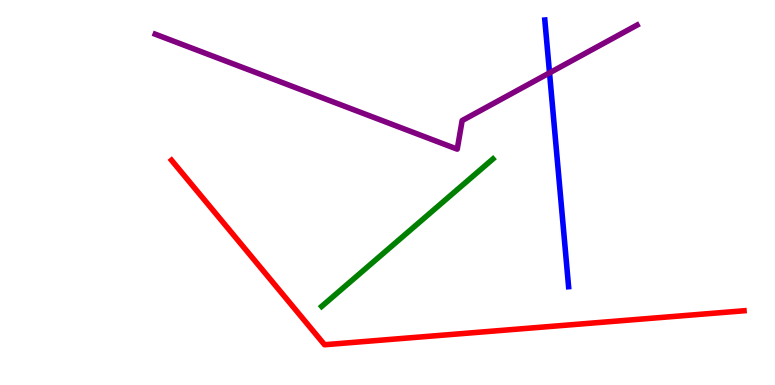[{'lines': ['blue', 'red'], 'intersections': []}, {'lines': ['green', 'red'], 'intersections': []}, {'lines': ['purple', 'red'], 'intersections': []}, {'lines': ['blue', 'green'], 'intersections': []}, {'lines': ['blue', 'purple'], 'intersections': [{'x': 7.09, 'y': 8.11}]}, {'lines': ['green', 'purple'], 'intersections': []}]